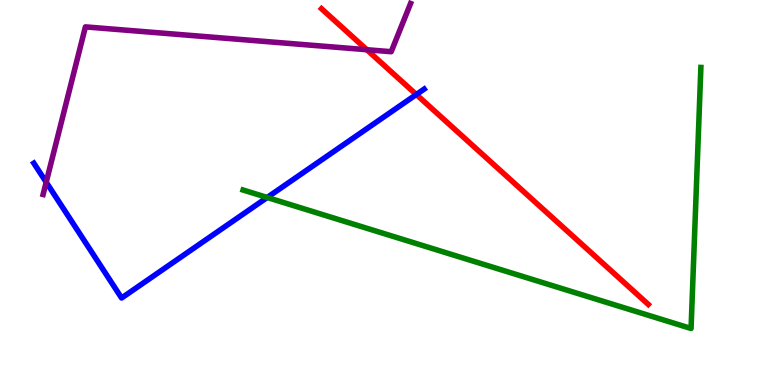[{'lines': ['blue', 'red'], 'intersections': [{'x': 5.37, 'y': 7.55}]}, {'lines': ['green', 'red'], 'intersections': []}, {'lines': ['purple', 'red'], 'intersections': [{'x': 4.73, 'y': 8.71}]}, {'lines': ['blue', 'green'], 'intersections': [{'x': 3.45, 'y': 4.87}]}, {'lines': ['blue', 'purple'], 'intersections': [{'x': 0.596, 'y': 5.27}]}, {'lines': ['green', 'purple'], 'intersections': []}]